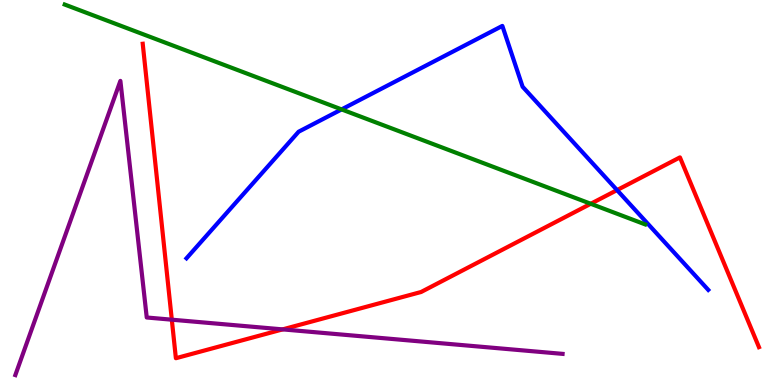[{'lines': ['blue', 'red'], 'intersections': [{'x': 7.96, 'y': 5.06}]}, {'lines': ['green', 'red'], 'intersections': [{'x': 7.62, 'y': 4.71}]}, {'lines': ['purple', 'red'], 'intersections': [{'x': 2.22, 'y': 1.7}, {'x': 3.65, 'y': 1.44}]}, {'lines': ['blue', 'green'], 'intersections': [{'x': 4.41, 'y': 7.16}]}, {'lines': ['blue', 'purple'], 'intersections': []}, {'lines': ['green', 'purple'], 'intersections': []}]